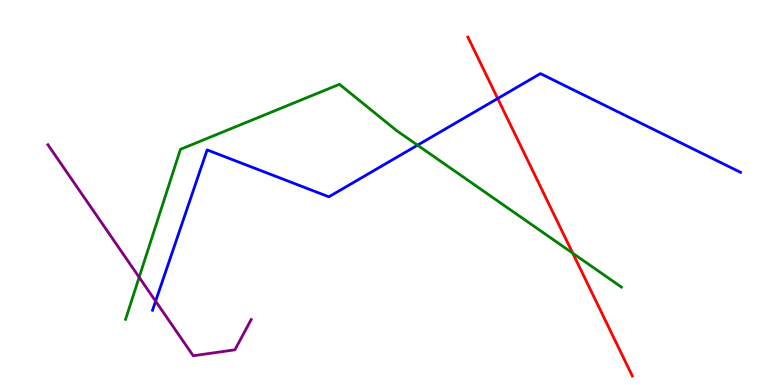[{'lines': ['blue', 'red'], 'intersections': [{'x': 6.42, 'y': 7.44}]}, {'lines': ['green', 'red'], 'intersections': [{'x': 7.39, 'y': 3.42}]}, {'lines': ['purple', 'red'], 'intersections': []}, {'lines': ['blue', 'green'], 'intersections': [{'x': 5.39, 'y': 6.23}]}, {'lines': ['blue', 'purple'], 'intersections': [{'x': 2.01, 'y': 2.18}]}, {'lines': ['green', 'purple'], 'intersections': [{'x': 1.8, 'y': 2.8}]}]